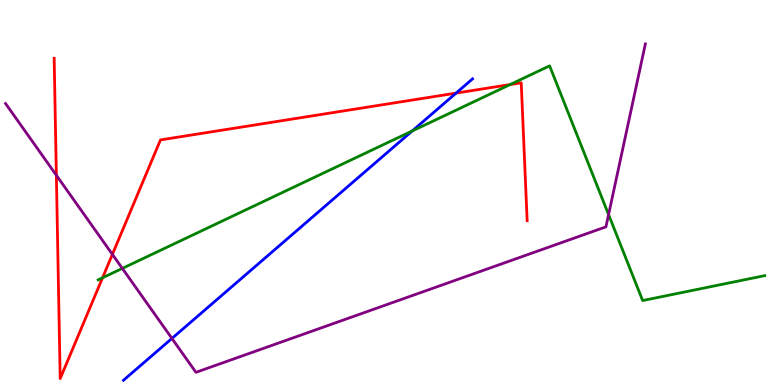[{'lines': ['blue', 'red'], 'intersections': [{'x': 5.88, 'y': 7.58}]}, {'lines': ['green', 'red'], 'intersections': [{'x': 1.32, 'y': 2.78}, {'x': 6.58, 'y': 7.8}]}, {'lines': ['purple', 'red'], 'intersections': [{'x': 0.727, 'y': 5.45}, {'x': 1.45, 'y': 3.39}]}, {'lines': ['blue', 'green'], 'intersections': [{'x': 5.32, 'y': 6.6}]}, {'lines': ['blue', 'purple'], 'intersections': [{'x': 2.22, 'y': 1.21}]}, {'lines': ['green', 'purple'], 'intersections': [{'x': 1.58, 'y': 3.03}, {'x': 7.85, 'y': 4.43}]}]